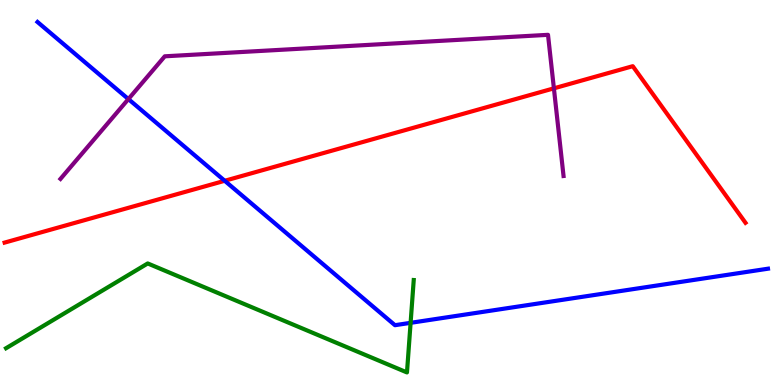[{'lines': ['blue', 'red'], 'intersections': [{'x': 2.9, 'y': 5.3}]}, {'lines': ['green', 'red'], 'intersections': []}, {'lines': ['purple', 'red'], 'intersections': [{'x': 7.15, 'y': 7.71}]}, {'lines': ['blue', 'green'], 'intersections': [{'x': 5.3, 'y': 1.61}]}, {'lines': ['blue', 'purple'], 'intersections': [{'x': 1.66, 'y': 7.43}]}, {'lines': ['green', 'purple'], 'intersections': []}]